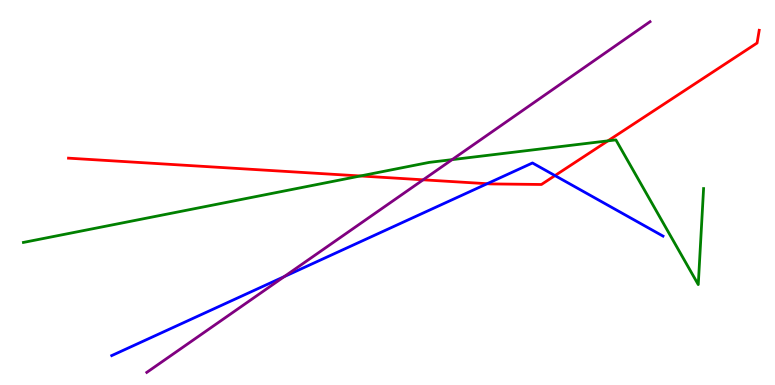[{'lines': ['blue', 'red'], 'intersections': [{'x': 6.29, 'y': 5.23}, {'x': 7.16, 'y': 5.44}]}, {'lines': ['green', 'red'], 'intersections': [{'x': 4.65, 'y': 5.43}, {'x': 7.84, 'y': 6.34}]}, {'lines': ['purple', 'red'], 'intersections': [{'x': 5.46, 'y': 5.33}]}, {'lines': ['blue', 'green'], 'intersections': []}, {'lines': ['blue', 'purple'], 'intersections': [{'x': 3.67, 'y': 2.82}]}, {'lines': ['green', 'purple'], 'intersections': [{'x': 5.83, 'y': 5.85}]}]